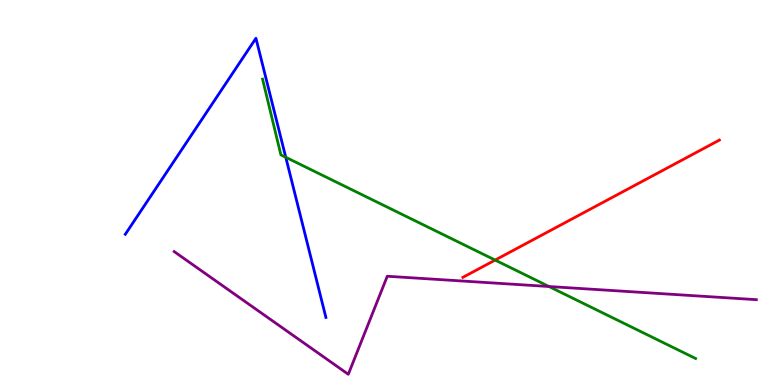[{'lines': ['blue', 'red'], 'intersections': []}, {'lines': ['green', 'red'], 'intersections': [{'x': 6.39, 'y': 3.24}]}, {'lines': ['purple', 'red'], 'intersections': []}, {'lines': ['blue', 'green'], 'intersections': [{'x': 3.69, 'y': 5.91}]}, {'lines': ['blue', 'purple'], 'intersections': []}, {'lines': ['green', 'purple'], 'intersections': [{'x': 7.08, 'y': 2.56}]}]